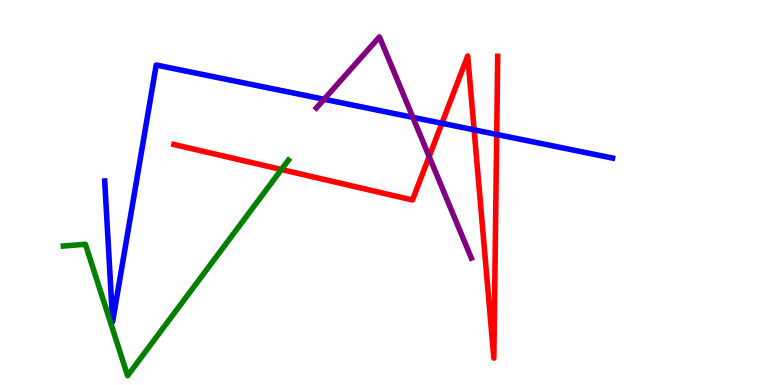[{'lines': ['blue', 'red'], 'intersections': [{'x': 5.7, 'y': 6.8}, {'x': 6.12, 'y': 6.63}, {'x': 6.41, 'y': 6.51}]}, {'lines': ['green', 'red'], 'intersections': [{'x': 3.63, 'y': 5.6}]}, {'lines': ['purple', 'red'], 'intersections': [{'x': 5.54, 'y': 5.93}]}, {'lines': ['blue', 'green'], 'intersections': []}, {'lines': ['blue', 'purple'], 'intersections': [{'x': 4.18, 'y': 7.42}, {'x': 5.33, 'y': 6.95}]}, {'lines': ['green', 'purple'], 'intersections': []}]